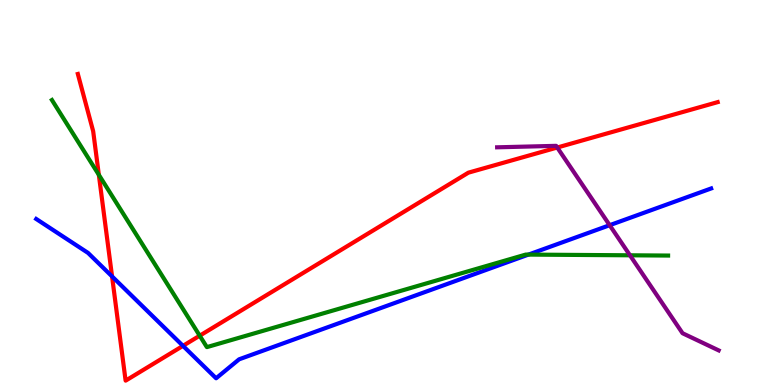[{'lines': ['blue', 'red'], 'intersections': [{'x': 1.45, 'y': 2.82}, {'x': 2.36, 'y': 1.02}]}, {'lines': ['green', 'red'], 'intersections': [{'x': 1.28, 'y': 5.46}, {'x': 2.58, 'y': 1.28}]}, {'lines': ['purple', 'red'], 'intersections': [{'x': 7.19, 'y': 6.17}]}, {'lines': ['blue', 'green'], 'intersections': [{'x': 6.82, 'y': 3.39}]}, {'lines': ['blue', 'purple'], 'intersections': [{'x': 7.87, 'y': 4.15}]}, {'lines': ['green', 'purple'], 'intersections': [{'x': 8.13, 'y': 3.37}]}]